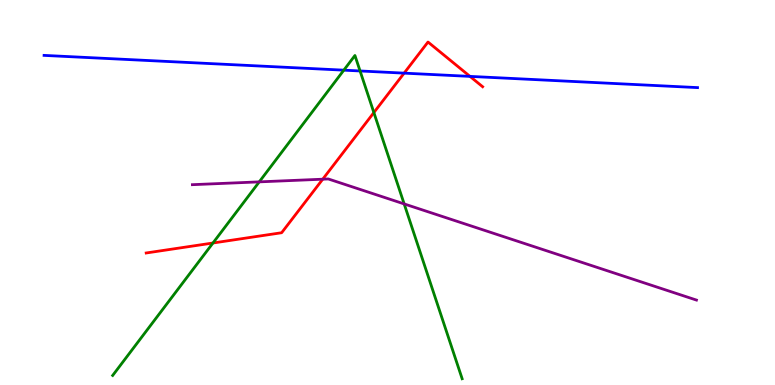[{'lines': ['blue', 'red'], 'intersections': [{'x': 5.21, 'y': 8.1}, {'x': 6.06, 'y': 8.02}]}, {'lines': ['green', 'red'], 'intersections': [{'x': 2.75, 'y': 3.69}, {'x': 4.82, 'y': 7.08}]}, {'lines': ['purple', 'red'], 'intersections': [{'x': 4.16, 'y': 5.35}]}, {'lines': ['blue', 'green'], 'intersections': [{'x': 4.44, 'y': 8.18}, {'x': 4.65, 'y': 8.16}]}, {'lines': ['blue', 'purple'], 'intersections': []}, {'lines': ['green', 'purple'], 'intersections': [{'x': 3.35, 'y': 5.28}, {'x': 5.22, 'y': 4.7}]}]